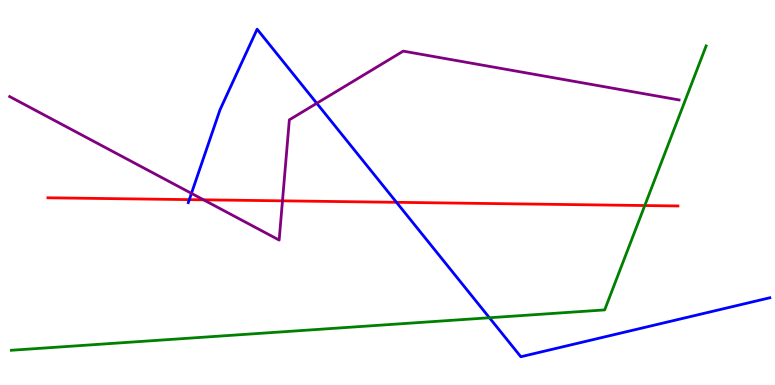[{'lines': ['blue', 'red'], 'intersections': [{'x': 2.44, 'y': 4.81}, {'x': 5.12, 'y': 4.75}]}, {'lines': ['green', 'red'], 'intersections': [{'x': 8.32, 'y': 4.66}]}, {'lines': ['purple', 'red'], 'intersections': [{'x': 2.63, 'y': 4.81}, {'x': 3.64, 'y': 4.78}]}, {'lines': ['blue', 'green'], 'intersections': [{'x': 6.32, 'y': 1.75}]}, {'lines': ['blue', 'purple'], 'intersections': [{'x': 2.47, 'y': 4.98}, {'x': 4.09, 'y': 7.32}]}, {'lines': ['green', 'purple'], 'intersections': []}]